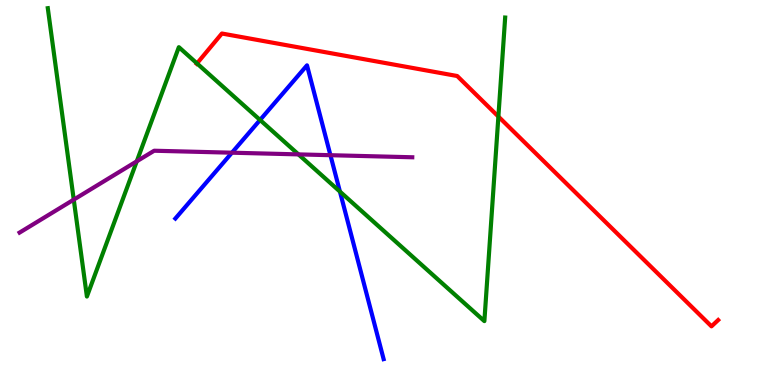[{'lines': ['blue', 'red'], 'intersections': []}, {'lines': ['green', 'red'], 'intersections': [{'x': 2.54, 'y': 8.35}, {'x': 6.43, 'y': 6.97}]}, {'lines': ['purple', 'red'], 'intersections': []}, {'lines': ['blue', 'green'], 'intersections': [{'x': 3.36, 'y': 6.88}, {'x': 4.39, 'y': 5.02}]}, {'lines': ['blue', 'purple'], 'intersections': [{'x': 2.99, 'y': 6.03}, {'x': 4.26, 'y': 5.97}]}, {'lines': ['green', 'purple'], 'intersections': [{'x': 0.952, 'y': 4.81}, {'x': 1.76, 'y': 5.81}, {'x': 3.85, 'y': 5.99}]}]